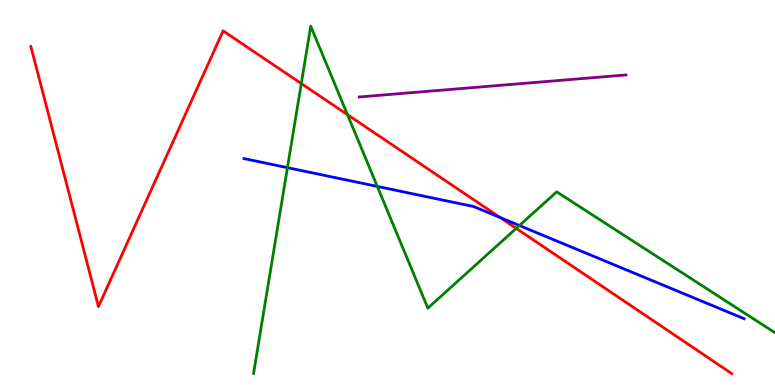[{'lines': ['blue', 'red'], 'intersections': [{'x': 6.45, 'y': 4.35}]}, {'lines': ['green', 'red'], 'intersections': [{'x': 3.89, 'y': 7.83}, {'x': 4.48, 'y': 7.02}, {'x': 6.66, 'y': 4.07}]}, {'lines': ['purple', 'red'], 'intersections': []}, {'lines': ['blue', 'green'], 'intersections': [{'x': 3.71, 'y': 5.65}, {'x': 4.87, 'y': 5.16}, {'x': 6.7, 'y': 4.14}]}, {'lines': ['blue', 'purple'], 'intersections': []}, {'lines': ['green', 'purple'], 'intersections': []}]